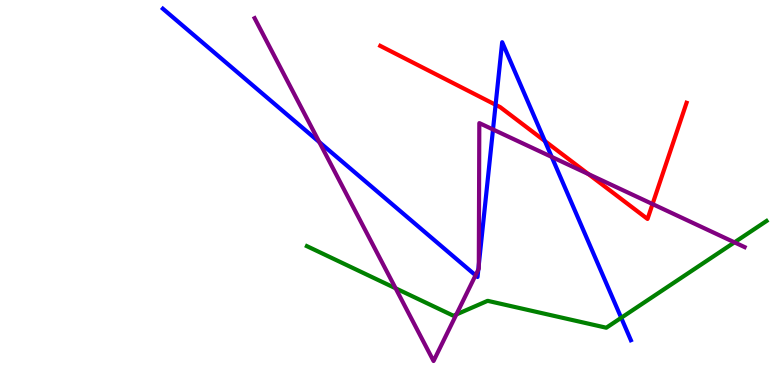[{'lines': ['blue', 'red'], 'intersections': [{'x': 6.39, 'y': 7.28}, {'x': 7.03, 'y': 6.34}]}, {'lines': ['green', 'red'], 'intersections': []}, {'lines': ['purple', 'red'], 'intersections': [{'x': 7.59, 'y': 5.48}, {'x': 8.42, 'y': 4.7}]}, {'lines': ['blue', 'green'], 'intersections': [{'x': 8.02, 'y': 1.75}]}, {'lines': ['blue', 'purple'], 'intersections': [{'x': 4.12, 'y': 6.31}, {'x': 6.14, 'y': 2.85}, {'x': 6.17, 'y': 3.0}, {'x': 6.18, 'y': 3.12}, {'x': 6.36, 'y': 6.64}, {'x': 7.12, 'y': 5.92}]}, {'lines': ['green', 'purple'], 'intersections': [{'x': 5.1, 'y': 2.51}, {'x': 5.89, 'y': 1.83}, {'x': 9.48, 'y': 3.71}]}]